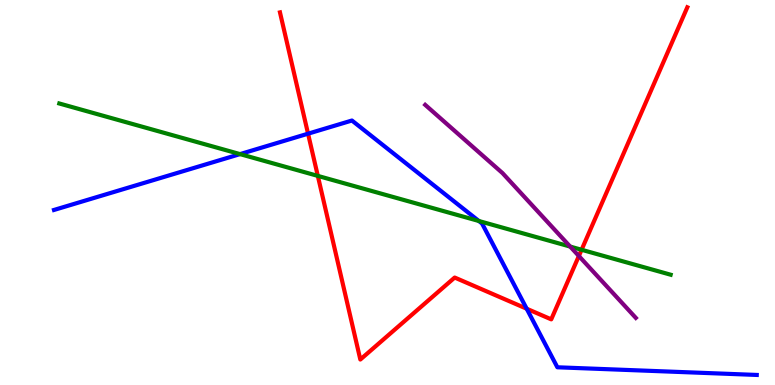[{'lines': ['blue', 'red'], 'intersections': [{'x': 3.97, 'y': 6.53}, {'x': 6.8, 'y': 1.98}]}, {'lines': ['green', 'red'], 'intersections': [{'x': 4.1, 'y': 5.43}, {'x': 7.5, 'y': 3.51}]}, {'lines': ['purple', 'red'], 'intersections': [{'x': 7.47, 'y': 3.35}]}, {'lines': ['blue', 'green'], 'intersections': [{'x': 3.1, 'y': 6.0}, {'x': 6.18, 'y': 4.26}]}, {'lines': ['blue', 'purple'], 'intersections': []}, {'lines': ['green', 'purple'], 'intersections': [{'x': 7.36, 'y': 3.6}]}]